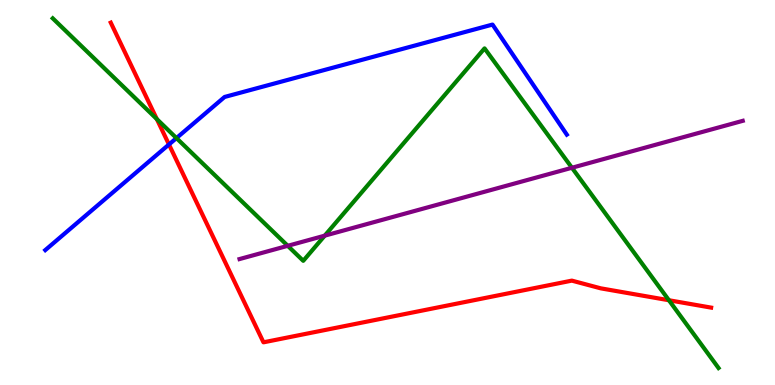[{'lines': ['blue', 'red'], 'intersections': [{'x': 2.18, 'y': 6.25}]}, {'lines': ['green', 'red'], 'intersections': [{'x': 2.02, 'y': 6.91}, {'x': 8.63, 'y': 2.2}]}, {'lines': ['purple', 'red'], 'intersections': []}, {'lines': ['blue', 'green'], 'intersections': [{'x': 2.28, 'y': 6.41}]}, {'lines': ['blue', 'purple'], 'intersections': []}, {'lines': ['green', 'purple'], 'intersections': [{'x': 3.71, 'y': 3.62}, {'x': 4.19, 'y': 3.88}, {'x': 7.38, 'y': 5.64}]}]